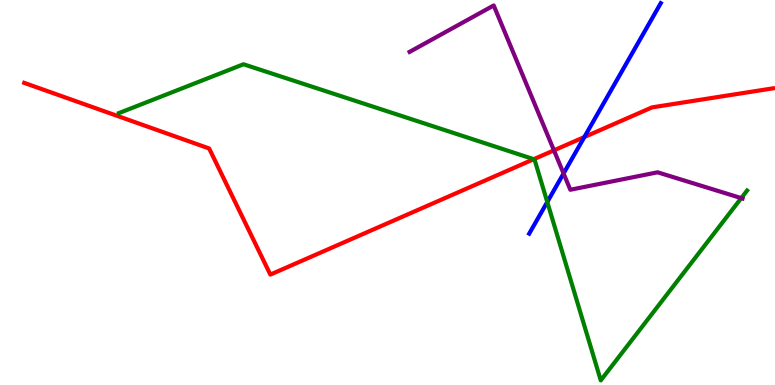[{'lines': ['blue', 'red'], 'intersections': [{'x': 7.54, 'y': 6.44}]}, {'lines': ['green', 'red'], 'intersections': [{'x': 6.89, 'y': 5.86}]}, {'lines': ['purple', 'red'], 'intersections': [{'x': 7.15, 'y': 6.09}]}, {'lines': ['blue', 'green'], 'intersections': [{'x': 7.06, 'y': 4.75}]}, {'lines': ['blue', 'purple'], 'intersections': [{'x': 7.27, 'y': 5.49}]}, {'lines': ['green', 'purple'], 'intersections': [{'x': 9.56, 'y': 4.85}]}]